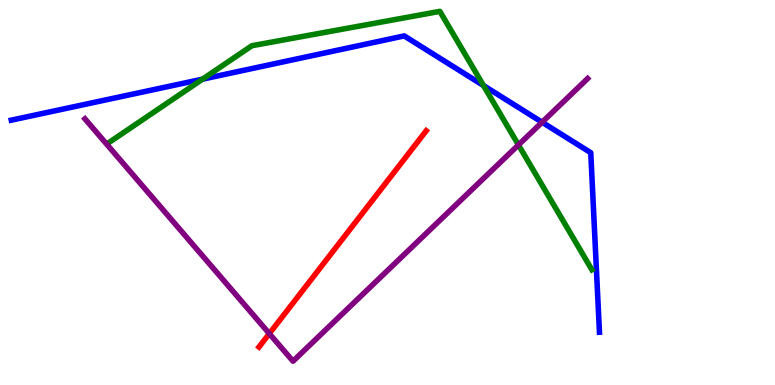[{'lines': ['blue', 'red'], 'intersections': []}, {'lines': ['green', 'red'], 'intersections': []}, {'lines': ['purple', 'red'], 'intersections': [{'x': 3.48, 'y': 1.33}]}, {'lines': ['blue', 'green'], 'intersections': [{'x': 2.61, 'y': 7.94}, {'x': 6.24, 'y': 7.78}]}, {'lines': ['blue', 'purple'], 'intersections': [{'x': 6.99, 'y': 6.83}]}, {'lines': ['green', 'purple'], 'intersections': [{'x': 6.69, 'y': 6.24}]}]